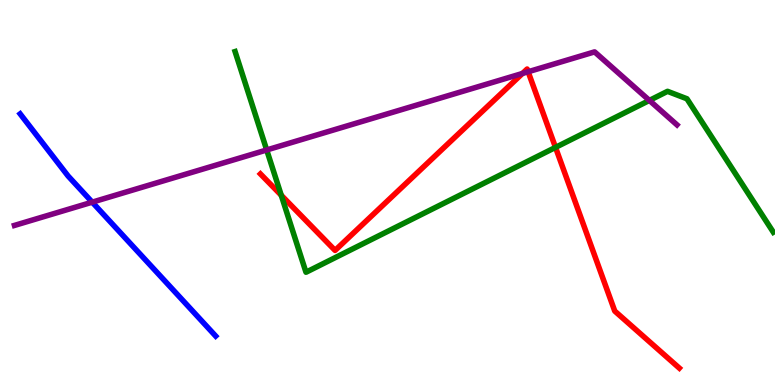[{'lines': ['blue', 'red'], 'intersections': []}, {'lines': ['green', 'red'], 'intersections': [{'x': 3.63, 'y': 4.93}, {'x': 7.17, 'y': 6.17}]}, {'lines': ['purple', 'red'], 'intersections': [{'x': 6.74, 'y': 8.09}, {'x': 6.81, 'y': 8.14}]}, {'lines': ['blue', 'green'], 'intersections': []}, {'lines': ['blue', 'purple'], 'intersections': [{'x': 1.19, 'y': 4.75}]}, {'lines': ['green', 'purple'], 'intersections': [{'x': 3.44, 'y': 6.1}, {'x': 8.38, 'y': 7.39}]}]